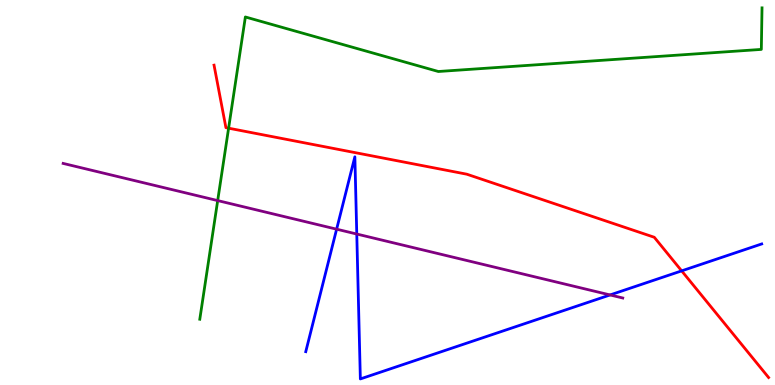[{'lines': ['blue', 'red'], 'intersections': [{'x': 8.8, 'y': 2.96}]}, {'lines': ['green', 'red'], 'intersections': [{'x': 2.95, 'y': 6.67}]}, {'lines': ['purple', 'red'], 'intersections': []}, {'lines': ['blue', 'green'], 'intersections': []}, {'lines': ['blue', 'purple'], 'intersections': [{'x': 4.34, 'y': 4.05}, {'x': 4.6, 'y': 3.92}, {'x': 7.87, 'y': 2.34}]}, {'lines': ['green', 'purple'], 'intersections': [{'x': 2.81, 'y': 4.79}]}]